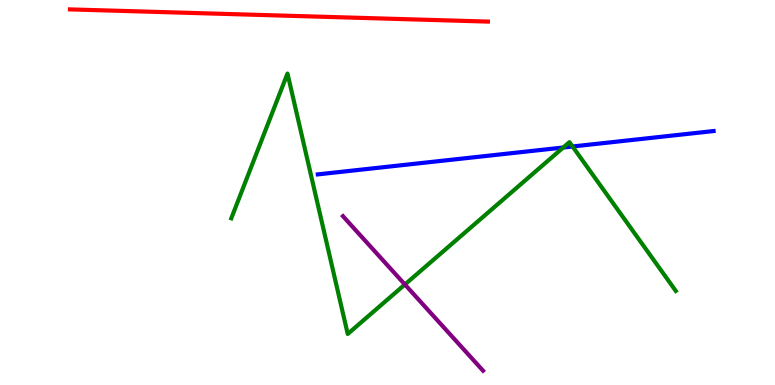[{'lines': ['blue', 'red'], 'intersections': []}, {'lines': ['green', 'red'], 'intersections': []}, {'lines': ['purple', 'red'], 'intersections': []}, {'lines': ['blue', 'green'], 'intersections': [{'x': 7.27, 'y': 6.17}, {'x': 7.39, 'y': 6.2}]}, {'lines': ['blue', 'purple'], 'intersections': []}, {'lines': ['green', 'purple'], 'intersections': [{'x': 5.22, 'y': 2.61}]}]